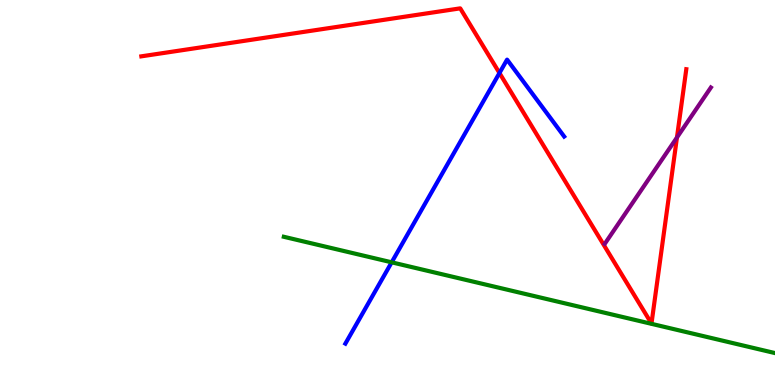[{'lines': ['blue', 'red'], 'intersections': [{'x': 6.44, 'y': 8.1}]}, {'lines': ['green', 'red'], 'intersections': []}, {'lines': ['purple', 'red'], 'intersections': [{'x': 8.73, 'y': 6.43}]}, {'lines': ['blue', 'green'], 'intersections': [{'x': 5.05, 'y': 3.19}]}, {'lines': ['blue', 'purple'], 'intersections': []}, {'lines': ['green', 'purple'], 'intersections': []}]